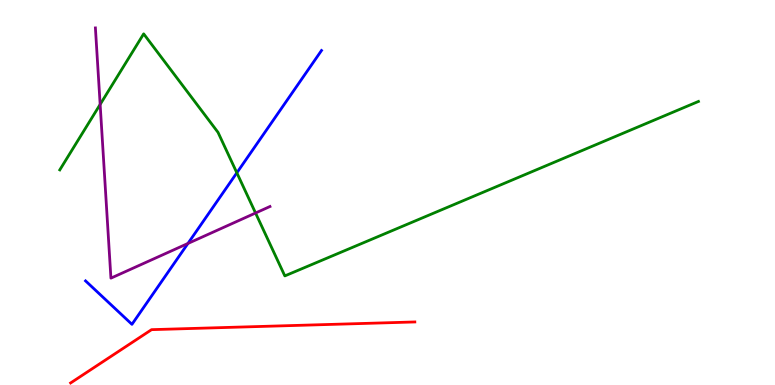[{'lines': ['blue', 'red'], 'intersections': []}, {'lines': ['green', 'red'], 'intersections': []}, {'lines': ['purple', 'red'], 'intersections': []}, {'lines': ['blue', 'green'], 'intersections': [{'x': 3.06, 'y': 5.51}]}, {'lines': ['blue', 'purple'], 'intersections': [{'x': 2.43, 'y': 3.68}]}, {'lines': ['green', 'purple'], 'intersections': [{'x': 1.29, 'y': 7.29}, {'x': 3.3, 'y': 4.47}]}]